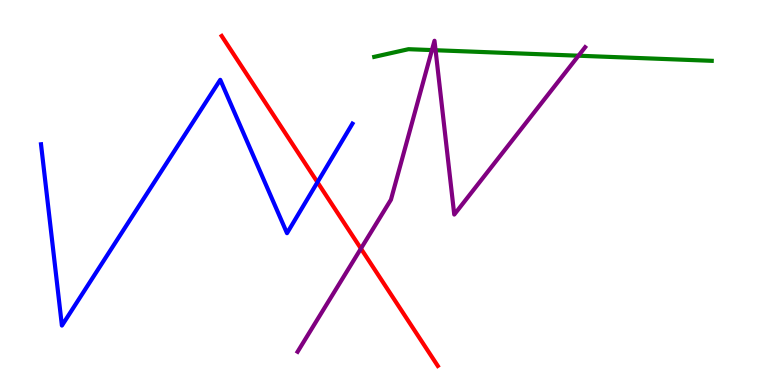[{'lines': ['blue', 'red'], 'intersections': [{'x': 4.1, 'y': 5.27}]}, {'lines': ['green', 'red'], 'intersections': []}, {'lines': ['purple', 'red'], 'intersections': [{'x': 4.66, 'y': 3.54}]}, {'lines': ['blue', 'green'], 'intersections': []}, {'lines': ['blue', 'purple'], 'intersections': []}, {'lines': ['green', 'purple'], 'intersections': [{'x': 5.57, 'y': 8.7}, {'x': 5.62, 'y': 8.7}, {'x': 7.46, 'y': 8.55}]}]